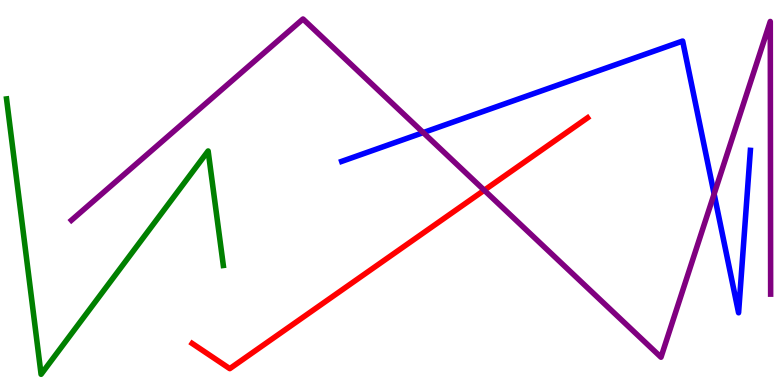[{'lines': ['blue', 'red'], 'intersections': []}, {'lines': ['green', 'red'], 'intersections': []}, {'lines': ['purple', 'red'], 'intersections': [{'x': 6.25, 'y': 5.06}]}, {'lines': ['blue', 'green'], 'intersections': []}, {'lines': ['blue', 'purple'], 'intersections': [{'x': 5.46, 'y': 6.56}, {'x': 9.21, 'y': 4.96}]}, {'lines': ['green', 'purple'], 'intersections': []}]